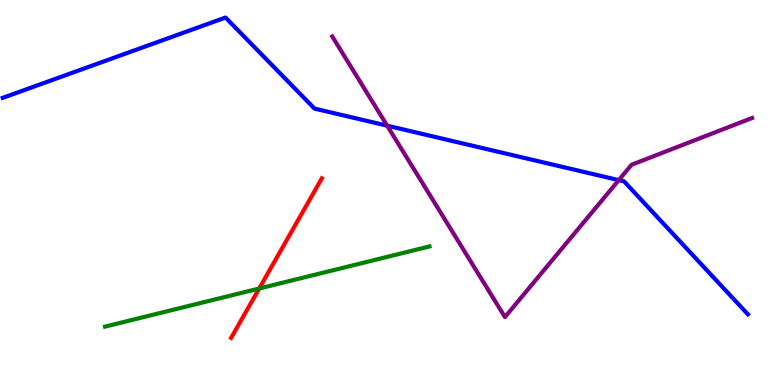[{'lines': ['blue', 'red'], 'intersections': []}, {'lines': ['green', 'red'], 'intersections': [{'x': 3.34, 'y': 2.51}]}, {'lines': ['purple', 'red'], 'intersections': []}, {'lines': ['blue', 'green'], 'intersections': []}, {'lines': ['blue', 'purple'], 'intersections': [{'x': 5.0, 'y': 6.74}, {'x': 7.98, 'y': 5.32}]}, {'lines': ['green', 'purple'], 'intersections': []}]